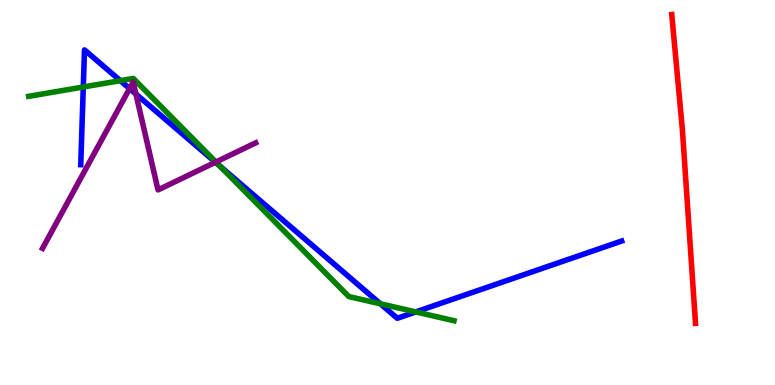[{'lines': ['blue', 'red'], 'intersections': []}, {'lines': ['green', 'red'], 'intersections': []}, {'lines': ['purple', 'red'], 'intersections': []}, {'lines': ['blue', 'green'], 'intersections': [{'x': 1.07, 'y': 7.74}, {'x': 1.55, 'y': 7.91}, {'x': 2.84, 'y': 5.69}, {'x': 4.91, 'y': 2.11}, {'x': 5.36, 'y': 1.9}]}, {'lines': ['blue', 'purple'], 'intersections': [{'x': 1.67, 'y': 7.7}, {'x': 1.75, 'y': 7.56}, {'x': 2.78, 'y': 5.79}]}, {'lines': ['green', 'purple'], 'intersections': [{'x': 2.79, 'y': 5.79}]}]